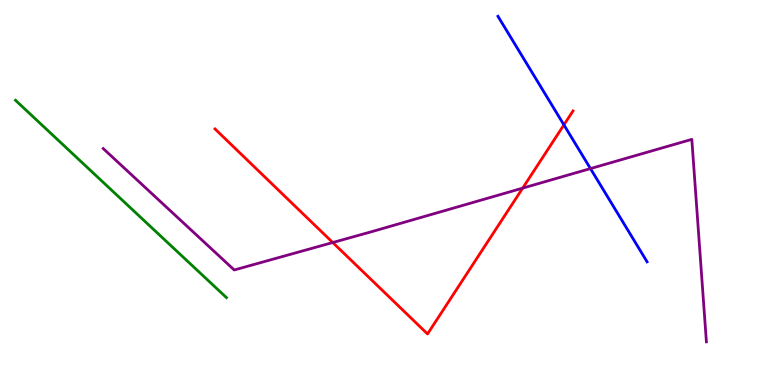[{'lines': ['blue', 'red'], 'intersections': [{'x': 7.28, 'y': 6.76}]}, {'lines': ['green', 'red'], 'intersections': []}, {'lines': ['purple', 'red'], 'intersections': [{'x': 4.29, 'y': 3.7}, {'x': 6.74, 'y': 5.11}]}, {'lines': ['blue', 'green'], 'intersections': []}, {'lines': ['blue', 'purple'], 'intersections': [{'x': 7.62, 'y': 5.62}]}, {'lines': ['green', 'purple'], 'intersections': []}]